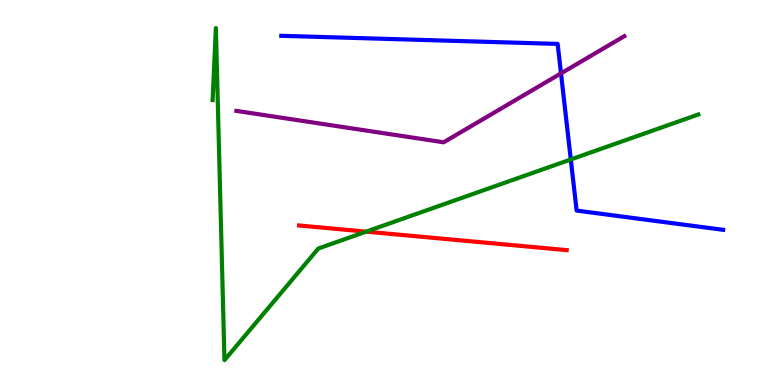[{'lines': ['blue', 'red'], 'intersections': []}, {'lines': ['green', 'red'], 'intersections': [{'x': 4.72, 'y': 3.98}]}, {'lines': ['purple', 'red'], 'intersections': []}, {'lines': ['blue', 'green'], 'intersections': [{'x': 7.37, 'y': 5.86}]}, {'lines': ['blue', 'purple'], 'intersections': [{'x': 7.24, 'y': 8.09}]}, {'lines': ['green', 'purple'], 'intersections': []}]